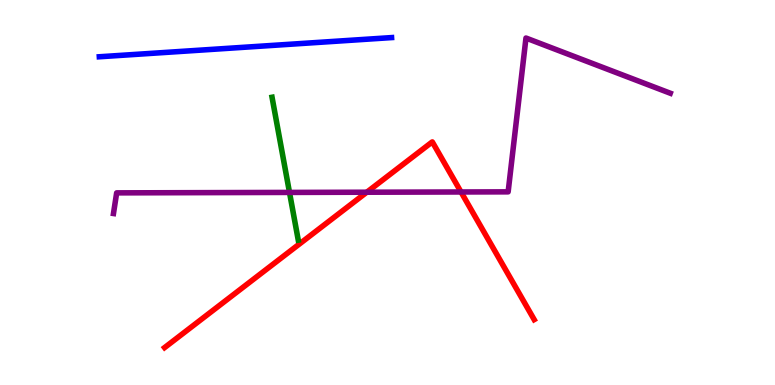[{'lines': ['blue', 'red'], 'intersections': []}, {'lines': ['green', 'red'], 'intersections': []}, {'lines': ['purple', 'red'], 'intersections': [{'x': 4.73, 'y': 5.01}, {'x': 5.95, 'y': 5.01}]}, {'lines': ['blue', 'green'], 'intersections': []}, {'lines': ['blue', 'purple'], 'intersections': []}, {'lines': ['green', 'purple'], 'intersections': [{'x': 3.74, 'y': 5.0}]}]